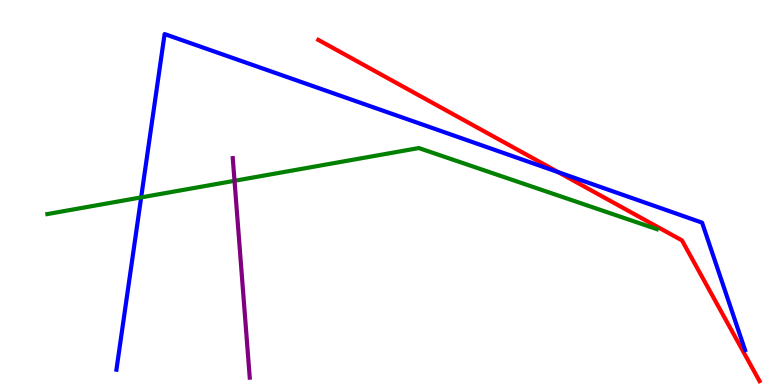[{'lines': ['blue', 'red'], 'intersections': [{'x': 7.2, 'y': 5.53}]}, {'lines': ['green', 'red'], 'intersections': []}, {'lines': ['purple', 'red'], 'intersections': []}, {'lines': ['blue', 'green'], 'intersections': [{'x': 1.82, 'y': 4.87}]}, {'lines': ['blue', 'purple'], 'intersections': []}, {'lines': ['green', 'purple'], 'intersections': [{'x': 3.03, 'y': 5.3}]}]